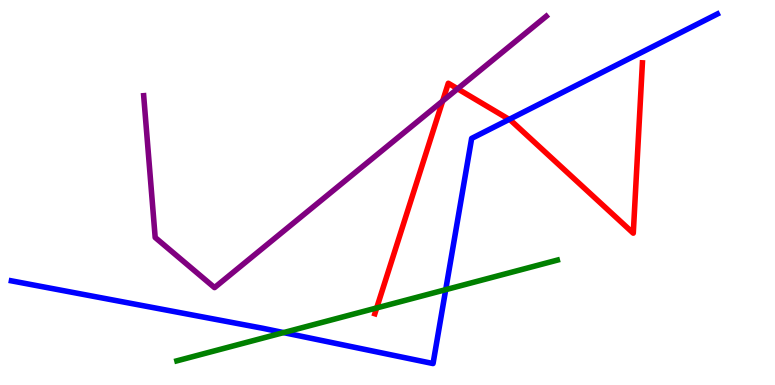[{'lines': ['blue', 'red'], 'intersections': [{'x': 6.57, 'y': 6.9}]}, {'lines': ['green', 'red'], 'intersections': [{'x': 4.86, 'y': 2.0}]}, {'lines': ['purple', 'red'], 'intersections': [{'x': 5.71, 'y': 7.38}, {'x': 5.9, 'y': 7.69}]}, {'lines': ['blue', 'green'], 'intersections': [{'x': 3.66, 'y': 1.36}, {'x': 5.75, 'y': 2.48}]}, {'lines': ['blue', 'purple'], 'intersections': []}, {'lines': ['green', 'purple'], 'intersections': []}]